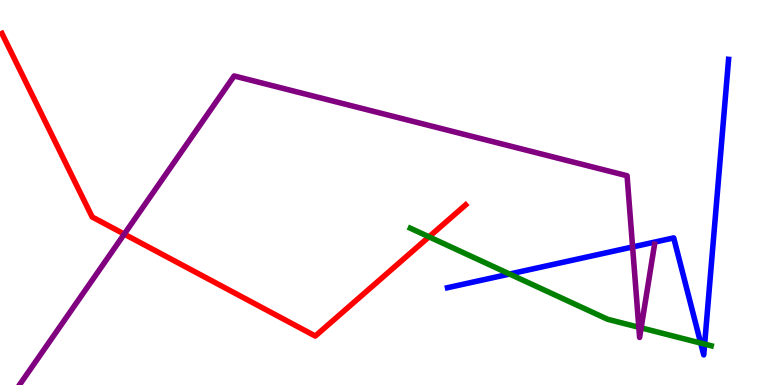[{'lines': ['blue', 'red'], 'intersections': []}, {'lines': ['green', 'red'], 'intersections': [{'x': 5.54, 'y': 3.85}]}, {'lines': ['purple', 'red'], 'intersections': [{'x': 1.6, 'y': 3.92}]}, {'lines': ['blue', 'green'], 'intersections': [{'x': 6.58, 'y': 2.88}, {'x': 9.04, 'y': 1.09}, {'x': 9.09, 'y': 1.06}]}, {'lines': ['blue', 'purple'], 'intersections': [{'x': 8.16, 'y': 3.59}]}, {'lines': ['green', 'purple'], 'intersections': [{'x': 8.24, 'y': 1.5}, {'x': 8.27, 'y': 1.48}]}]